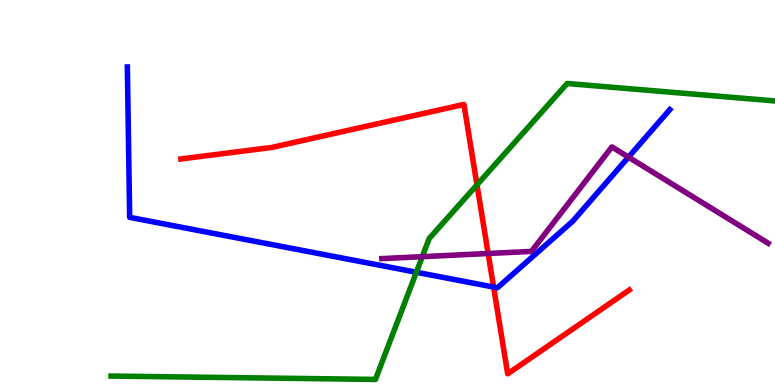[{'lines': ['blue', 'red'], 'intersections': [{'x': 6.37, 'y': 2.54}]}, {'lines': ['green', 'red'], 'intersections': [{'x': 6.15, 'y': 5.2}]}, {'lines': ['purple', 'red'], 'intersections': [{'x': 6.3, 'y': 3.42}]}, {'lines': ['blue', 'green'], 'intersections': [{'x': 5.37, 'y': 2.93}]}, {'lines': ['blue', 'purple'], 'intersections': [{'x': 8.11, 'y': 5.92}]}, {'lines': ['green', 'purple'], 'intersections': [{'x': 5.45, 'y': 3.33}]}]